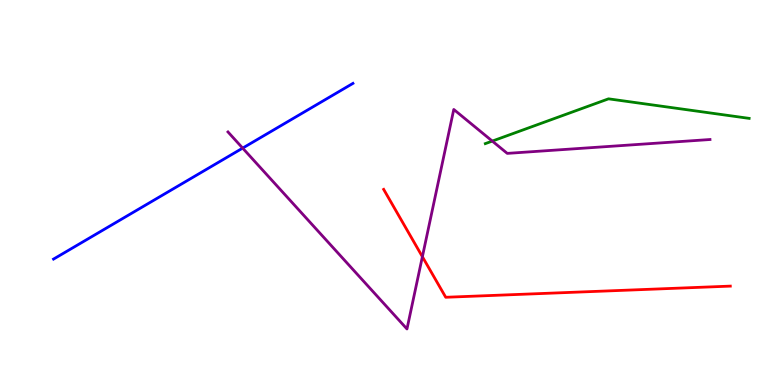[{'lines': ['blue', 'red'], 'intersections': []}, {'lines': ['green', 'red'], 'intersections': []}, {'lines': ['purple', 'red'], 'intersections': [{'x': 5.45, 'y': 3.33}]}, {'lines': ['blue', 'green'], 'intersections': []}, {'lines': ['blue', 'purple'], 'intersections': [{'x': 3.13, 'y': 6.15}]}, {'lines': ['green', 'purple'], 'intersections': [{'x': 6.35, 'y': 6.34}]}]